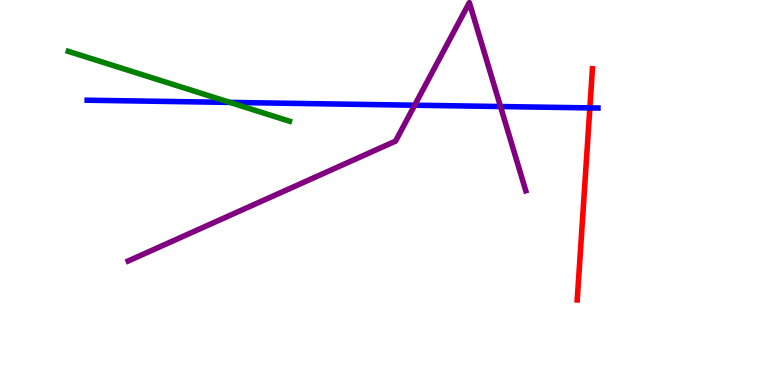[{'lines': ['blue', 'red'], 'intersections': [{'x': 7.61, 'y': 7.2}]}, {'lines': ['green', 'red'], 'intersections': []}, {'lines': ['purple', 'red'], 'intersections': []}, {'lines': ['blue', 'green'], 'intersections': [{'x': 2.97, 'y': 7.34}]}, {'lines': ['blue', 'purple'], 'intersections': [{'x': 5.35, 'y': 7.27}, {'x': 6.46, 'y': 7.23}]}, {'lines': ['green', 'purple'], 'intersections': []}]